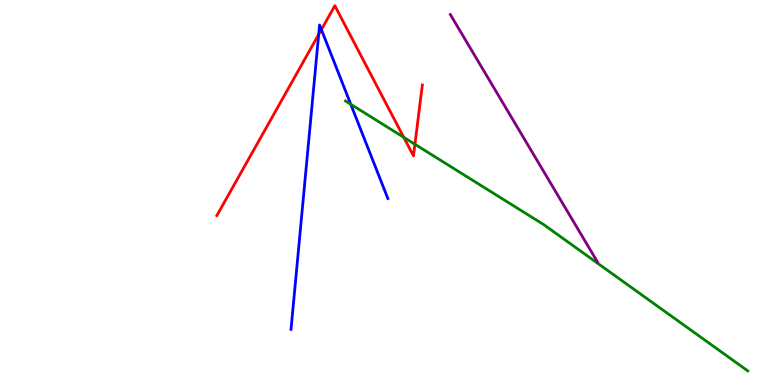[{'lines': ['blue', 'red'], 'intersections': [{'x': 4.11, 'y': 9.11}, {'x': 4.15, 'y': 9.23}]}, {'lines': ['green', 'red'], 'intersections': [{'x': 5.21, 'y': 6.43}, {'x': 5.35, 'y': 6.25}]}, {'lines': ['purple', 'red'], 'intersections': []}, {'lines': ['blue', 'green'], 'intersections': [{'x': 4.53, 'y': 7.29}]}, {'lines': ['blue', 'purple'], 'intersections': []}, {'lines': ['green', 'purple'], 'intersections': []}]